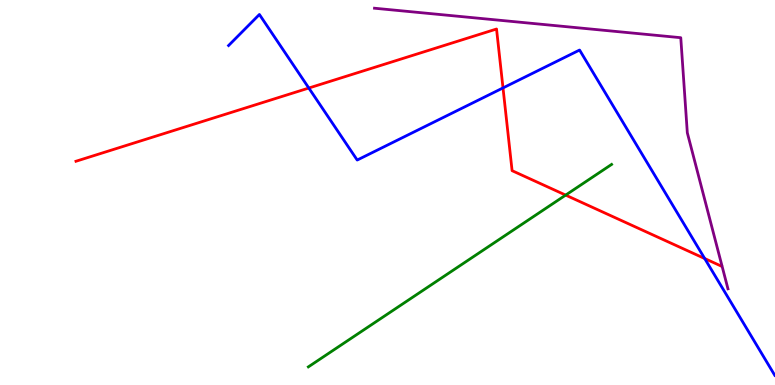[{'lines': ['blue', 'red'], 'intersections': [{'x': 3.98, 'y': 7.71}, {'x': 6.49, 'y': 7.72}, {'x': 9.09, 'y': 3.28}]}, {'lines': ['green', 'red'], 'intersections': [{'x': 7.3, 'y': 4.93}]}, {'lines': ['purple', 'red'], 'intersections': []}, {'lines': ['blue', 'green'], 'intersections': []}, {'lines': ['blue', 'purple'], 'intersections': []}, {'lines': ['green', 'purple'], 'intersections': []}]